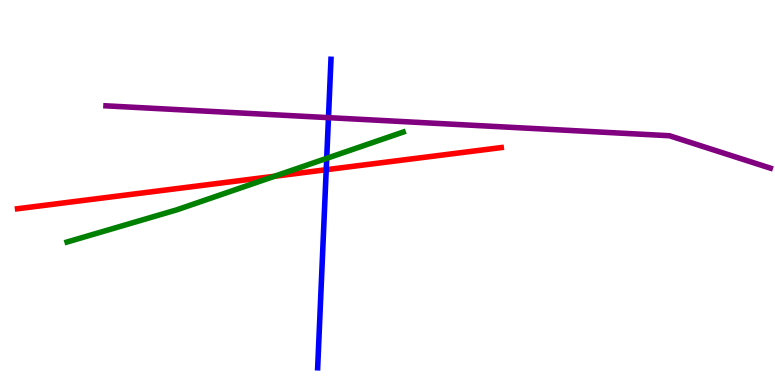[{'lines': ['blue', 'red'], 'intersections': [{'x': 4.21, 'y': 5.59}]}, {'lines': ['green', 'red'], 'intersections': [{'x': 3.54, 'y': 5.42}]}, {'lines': ['purple', 'red'], 'intersections': []}, {'lines': ['blue', 'green'], 'intersections': [{'x': 4.22, 'y': 5.89}]}, {'lines': ['blue', 'purple'], 'intersections': [{'x': 4.24, 'y': 6.94}]}, {'lines': ['green', 'purple'], 'intersections': []}]